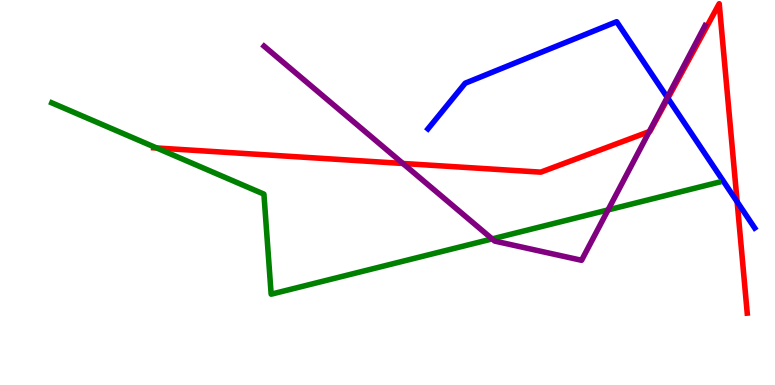[{'lines': ['blue', 'red'], 'intersections': [{'x': 8.62, 'y': 7.45}, {'x': 9.51, 'y': 4.76}]}, {'lines': ['green', 'red'], 'intersections': [{'x': 2.02, 'y': 6.16}]}, {'lines': ['purple', 'red'], 'intersections': [{'x': 5.2, 'y': 5.75}, {'x': 8.38, 'y': 6.58}]}, {'lines': ['blue', 'green'], 'intersections': []}, {'lines': ['blue', 'purple'], 'intersections': [{'x': 8.61, 'y': 7.47}]}, {'lines': ['green', 'purple'], 'intersections': [{'x': 6.35, 'y': 3.79}, {'x': 7.85, 'y': 4.55}]}]